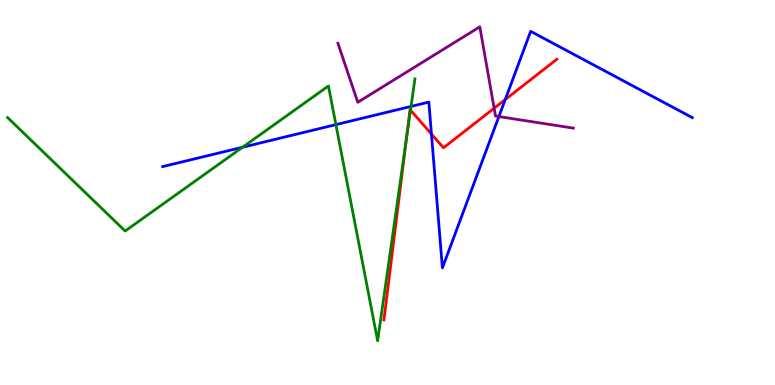[{'lines': ['blue', 'red'], 'intersections': [{'x': 5.57, 'y': 6.52}, {'x': 6.52, 'y': 7.41}]}, {'lines': ['green', 'red'], 'intersections': [{'x': 5.24, 'y': 6.4}, {'x': 5.3, 'y': 7.14}]}, {'lines': ['purple', 'red'], 'intersections': [{'x': 6.38, 'y': 7.19}]}, {'lines': ['blue', 'green'], 'intersections': [{'x': 3.13, 'y': 6.18}, {'x': 4.33, 'y': 6.76}, {'x': 5.3, 'y': 7.24}]}, {'lines': ['blue', 'purple'], 'intersections': [{'x': 6.44, 'y': 6.97}]}, {'lines': ['green', 'purple'], 'intersections': []}]